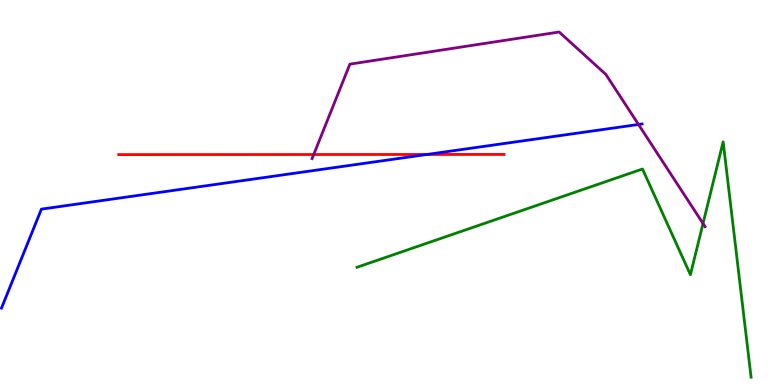[{'lines': ['blue', 'red'], 'intersections': [{'x': 5.51, 'y': 5.99}]}, {'lines': ['green', 'red'], 'intersections': []}, {'lines': ['purple', 'red'], 'intersections': [{'x': 4.05, 'y': 5.99}]}, {'lines': ['blue', 'green'], 'intersections': []}, {'lines': ['blue', 'purple'], 'intersections': [{'x': 8.24, 'y': 6.77}]}, {'lines': ['green', 'purple'], 'intersections': [{'x': 9.07, 'y': 4.19}]}]